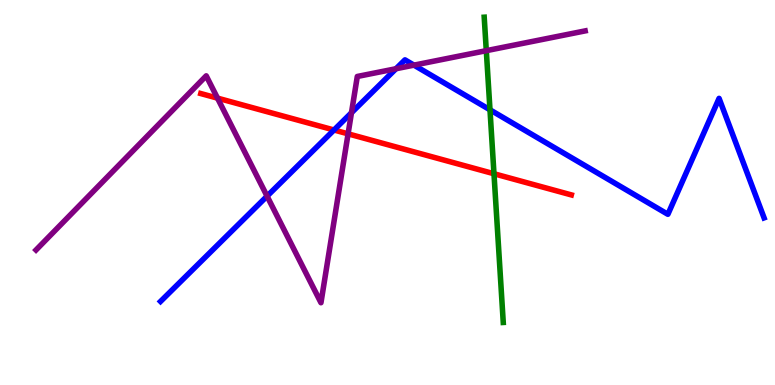[{'lines': ['blue', 'red'], 'intersections': [{'x': 4.31, 'y': 6.62}]}, {'lines': ['green', 'red'], 'intersections': [{'x': 6.37, 'y': 5.49}]}, {'lines': ['purple', 'red'], 'intersections': [{'x': 2.81, 'y': 7.45}, {'x': 4.49, 'y': 6.52}]}, {'lines': ['blue', 'green'], 'intersections': [{'x': 6.32, 'y': 7.15}]}, {'lines': ['blue', 'purple'], 'intersections': [{'x': 3.45, 'y': 4.91}, {'x': 4.54, 'y': 7.07}, {'x': 5.11, 'y': 8.21}, {'x': 5.34, 'y': 8.31}]}, {'lines': ['green', 'purple'], 'intersections': [{'x': 6.27, 'y': 8.68}]}]